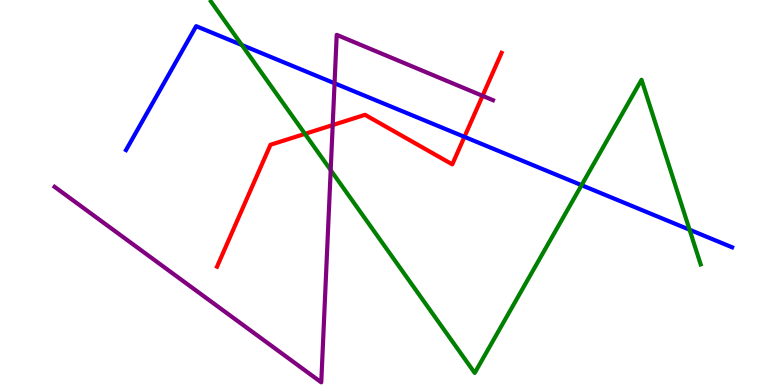[{'lines': ['blue', 'red'], 'intersections': [{'x': 5.99, 'y': 6.45}]}, {'lines': ['green', 'red'], 'intersections': [{'x': 3.93, 'y': 6.52}]}, {'lines': ['purple', 'red'], 'intersections': [{'x': 4.29, 'y': 6.75}, {'x': 6.23, 'y': 7.51}]}, {'lines': ['blue', 'green'], 'intersections': [{'x': 3.12, 'y': 8.83}, {'x': 7.5, 'y': 5.19}, {'x': 8.9, 'y': 4.03}]}, {'lines': ['blue', 'purple'], 'intersections': [{'x': 4.32, 'y': 7.84}]}, {'lines': ['green', 'purple'], 'intersections': [{'x': 4.27, 'y': 5.58}]}]